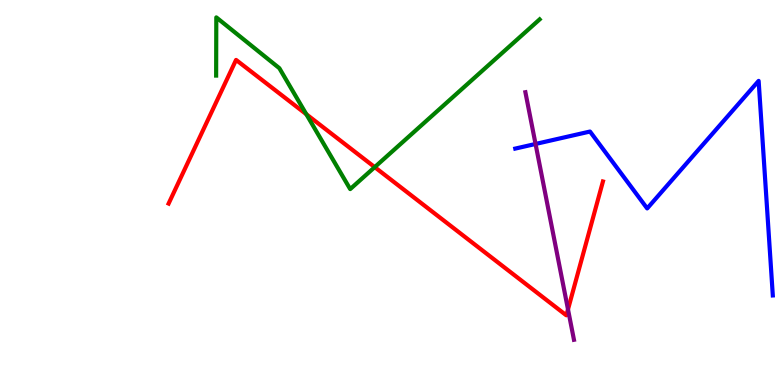[{'lines': ['blue', 'red'], 'intersections': []}, {'lines': ['green', 'red'], 'intersections': [{'x': 3.95, 'y': 7.03}, {'x': 4.84, 'y': 5.66}]}, {'lines': ['purple', 'red'], 'intersections': [{'x': 7.33, 'y': 1.96}]}, {'lines': ['blue', 'green'], 'intersections': []}, {'lines': ['blue', 'purple'], 'intersections': [{'x': 6.91, 'y': 6.26}]}, {'lines': ['green', 'purple'], 'intersections': []}]